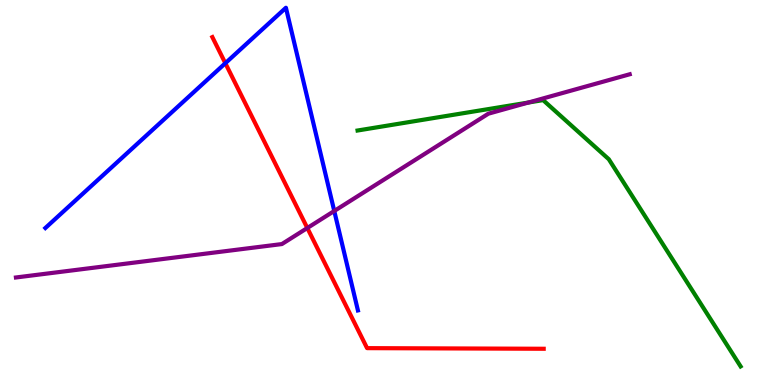[{'lines': ['blue', 'red'], 'intersections': [{'x': 2.91, 'y': 8.36}]}, {'lines': ['green', 'red'], 'intersections': []}, {'lines': ['purple', 'red'], 'intersections': [{'x': 3.97, 'y': 4.08}]}, {'lines': ['blue', 'green'], 'intersections': []}, {'lines': ['blue', 'purple'], 'intersections': [{'x': 4.31, 'y': 4.52}]}, {'lines': ['green', 'purple'], 'intersections': [{'x': 6.82, 'y': 7.34}]}]